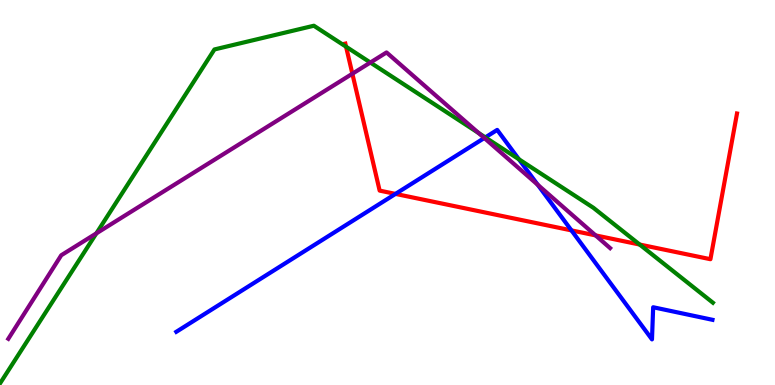[{'lines': ['blue', 'red'], 'intersections': [{'x': 5.1, 'y': 4.96}, {'x': 7.37, 'y': 4.02}]}, {'lines': ['green', 'red'], 'intersections': [{'x': 4.47, 'y': 8.79}, {'x': 8.25, 'y': 3.65}]}, {'lines': ['purple', 'red'], 'intersections': [{'x': 4.55, 'y': 8.08}, {'x': 7.68, 'y': 3.89}]}, {'lines': ['blue', 'green'], 'intersections': [{'x': 6.26, 'y': 6.43}, {'x': 6.7, 'y': 5.86}]}, {'lines': ['blue', 'purple'], 'intersections': [{'x': 6.25, 'y': 6.42}, {'x': 6.94, 'y': 5.2}]}, {'lines': ['green', 'purple'], 'intersections': [{'x': 1.24, 'y': 3.94}, {'x': 4.78, 'y': 8.38}, {'x': 6.18, 'y': 6.54}]}]